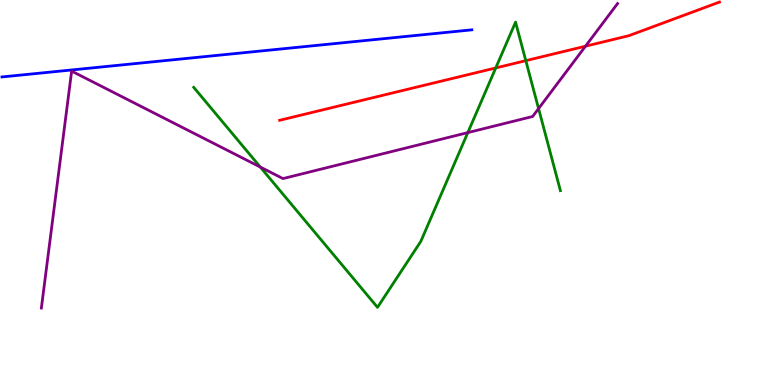[{'lines': ['blue', 'red'], 'intersections': []}, {'lines': ['green', 'red'], 'intersections': [{'x': 6.4, 'y': 8.24}, {'x': 6.78, 'y': 8.42}]}, {'lines': ['purple', 'red'], 'intersections': [{'x': 7.55, 'y': 8.8}]}, {'lines': ['blue', 'green'], 'intersections': []}, {'lines': ['blue', 'purple'], 'intersections': []}, {'lines': ['green', 'purple'], 'intersections': [{'x': 3.36, 'y': 5.66}, {'x': 6.04, 'y': 6.56}, {'x': 6.95, 'y': 7.18}]}]